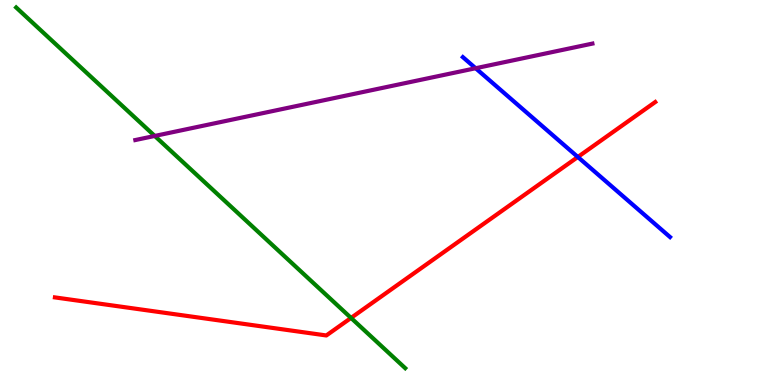[{'lines': ['blue', 'red'], 'intersections': [{'x': 7.46, 'y': 5.92}]}, {'lines': ['green', 'red'], 'intersections': [{'x': 4.53, 'y': 1.74}]}, {'lines': ['purple', 'red'], 'intersections': []}, {'lines': ['blue', 'green'], 'intersections': []}, {'lines': ['blue', 'purple'], 'intersections': [{'x': 6.14, 'y': 8.23}]}, {'lines': ['green', 'purple'], 'intersections': [{'x': 2.0, 'y': 6.47}]}]